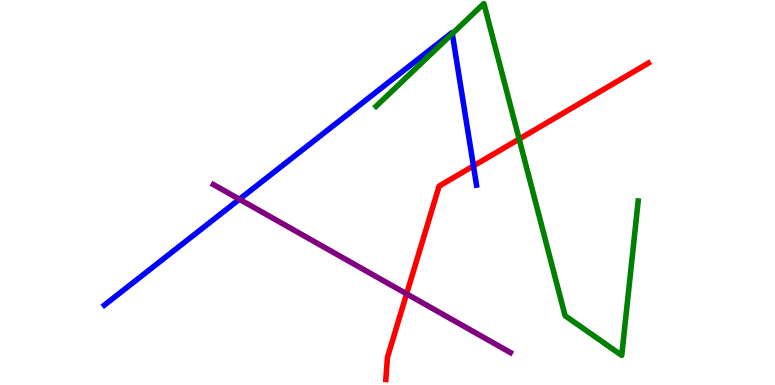[{'lines': ['blue', 'red'], 'intersections': [{'x': 6.11, 'y': 5.69}]}, {'lines': ['green', 'red'], 'intersections': [{'x': 6.7, 'y': 6.39}]}, {'lines': ['purple', 'red'], 'intersections': [{'x': 5.25, 'y': 2.37}]}, {'lines': ['blue', 'green'], 'intersections': [{'x': 5.84, 'y': 9.13}]}, {'lines': ['blue', 'purple'], 'intersections': [{'x': 3.09, 'y': 4.82}]}, {'lines': ['green', 'purple'], 'intersections': []}]